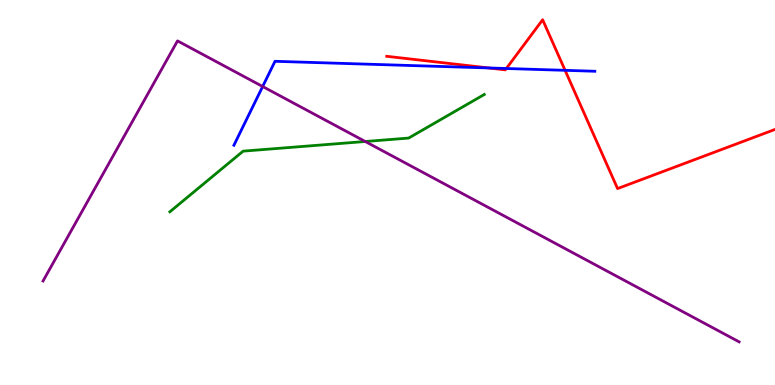[{'lines': ['blue', 'red'], 'intersections': [{'x': 6.3, 'y': 8.24}, {'x': 6.53, 'y': 8.22}, {'x': 7.29, 'y': 8.17}]}, {'lines': ['green', 'red'], 'intersections': []}, {'lines': ['purple', 'red'], 'intersections': []}, {'lines': ['blue', 'green'], 'intersections': []}, {'lines': ['blue', 'purple'], 'intersections': [{'x': 3.39, 'y': 7.75}]}, {'lines': ['green', 'purple'], 'intersections': [{'x': 4.71, 'y': 6.32}]}]